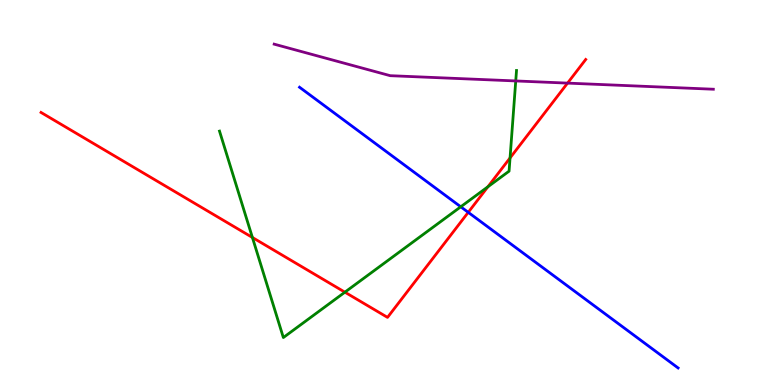[{'lines': ['blue', 'red'], 'intersections': [{'x': 6.04, 'y': 4.48}]}, {'lines': ['green', 'red'], 'intersections': [{'x': 3.26, 'y': 3.83}, {'x': 4.45, 'y': 2.41}, {'x': 6.3, 'y': 5.15}, {'x': 6.58, 'y': 5.9}]}, {'lines': ['purple', 'red'], 'intersections': [{'x': 7.32, 'y': 7.84}]}, {'lines': ['blue', 'green'], 'intersections': [{'x': 5.95, 'y': 4.63}]}, {'lines': ['blue', 'purple'], 'intersections': []}, {'lines': ['green', 'purple'], 'intersections': [{'x': 6.65, 'y': 7.9}]}]